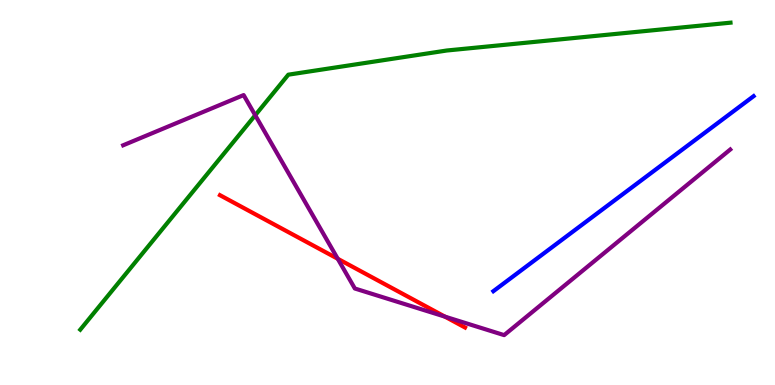[{'lines': ['blue', 'red'], 'intersections': []}, {'lines': ['green', 'red'], 'intersections': []}, {'lines': ['purple', 'red'], 'intersections': [{'x': 4.36, 'y': 3.28}, {'x': 5.74, 'y': 1.78}]}, {'lines': ['blue', 'green'], 'intersections': []}, {'lines': ['blue', 'purple'], 'intersections': []}, {'lines': ['green', 'purple'], 'intersections': [{'x': 3.29, 'y': 7.01}]}]